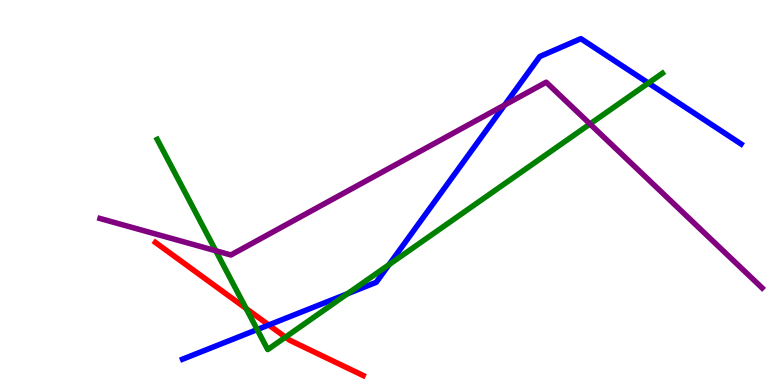[{'lines': ['blue', 'red'], 'intersections': [{'x': 3.47, 'y': 1.56}]}, {'lines': ['green', 'red'], 'intersections': [{'x': 3.18, 'y': 1.99}, {'x': 3.68, 'y': 1.24}]}, {'lines': ['purple', 'red'], 'intersections': []}, {'lines': ['blue', 'green'], 'intersections': [{'x': 3.32, 'y': 1.44}, {'x': 4.48, 'y': 2.37}, {'x': 5.02, 'y': 3.13}, {'x': 8.37, 'y': 7.84}]}, {'lines': ['blue', 'purple'], 'intersections': [{'x': 6.51, 'y': 7.27}]}, {'lines': ['green', 'purple'], 'intersections': [{'x': 2.78, 'y': 3.49}, {'x': 7.61, 'y': 6.78}]}]